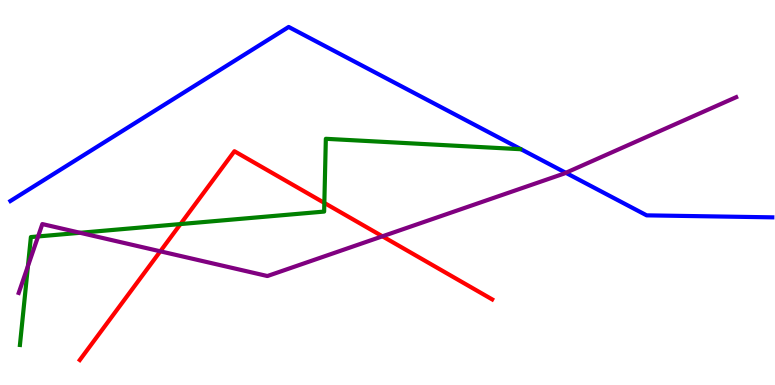[{'lines': ['blue', 'red'], 'intersections': []}, {'lines': ['green', 'red'], 'intersections': [{'x': 2.33, 'y': 4.18}, {'x': 4.19, 'y': 4.73}]}, {'lines': ['purple', 'red'], 'intersections': [{'x': 2.07, 'y': 3.47}, {'x': 4.93, 'y': 3.86}]}, {'lines': ['blue', 'green'], 'intersections': []}, {'lines': ['blue', 'purple'], 'intersections': [{'x': 7.3, 'y': 5.51}]}, {'lines': ['green', 'purple'], 'intersections': [{'x': 0.361, 'y': 3.09}, {'x': 0.492, 'y': 3.86}, {'x': 1.03, 'y': 3.95}]}]